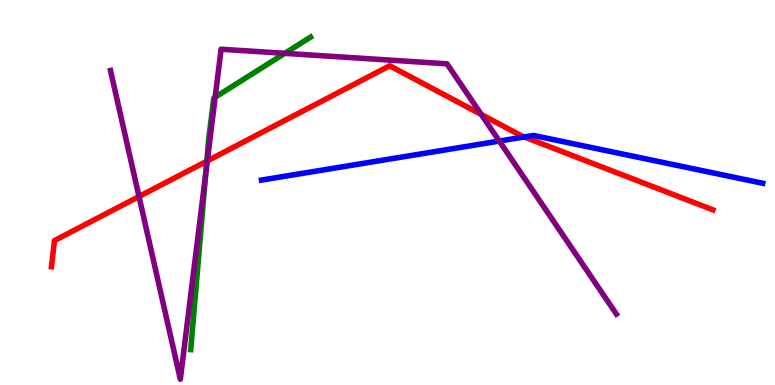[{'lines': ['blue', 'red'], 'intersections': [{'x': 6.76, 'y': 6.44}]}, {'lines': ['green', 'red'], 'intersections': [{'x': 2.67, 'y': 5.81}]}, {'lines': ['purple', 'red'], 'intersections': [{'x': 1.79, 'y': 4.9}, {'x': 2.67, 'y': 5.82}, {'x': 6.21, 'y': 7.03}]}, {'lines': ['blue', 'green'], 'intersections': []}, {'lines': ['blue', 'purple'], 'intersections': [{'x': 6.44, 'y': 6.34}]}, {'lines': ['green', 'purple'], 'intersections': [{'x': 2.65, 'y': 5.49}, {'x': 2.78, 'y': 7.47}, {'x': 3.68, 'y': 8.61}]}]